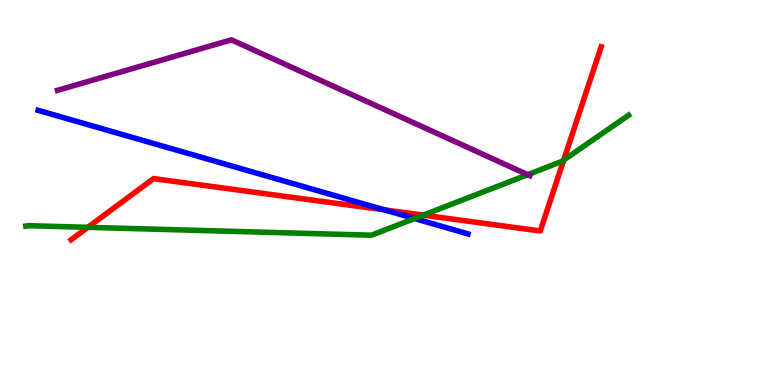[{'lines': ['blue', 'red'], 'intersections': [{'x': 4.96, 'y': 4.55}]}, {'lines': ['green', 'red'], 'intersections': [{'x': 1.13, 'y': 4.1}, {'x': 5.46, 'y': 4.41}, {'x': 7.27, 'y': 5.84}]}, {'lines': ['purple', 'red'], 'intersections': []}, {'lines': ['blue', 'green'], 'intersections': [{'x': 5.35, 'y': 4.32}]}, {'lines': ['blue', 'purple'], 'intersections': []}, {'lines': ['green', 'purple'], 'intersections': [{'x': 6.81, 'y': 5.46}]}]